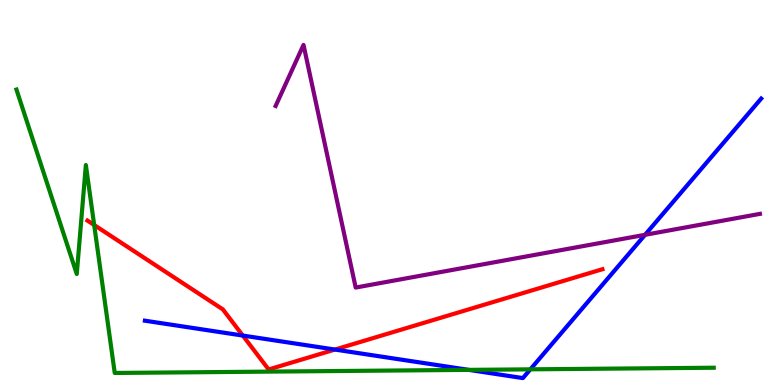[{'lines': ['blue', 'red'], 'intersections': [{'x': 3.13, 'y': 1.28}, {'x': 4.32, 'y': 0.921}]}, {'lines': ['green', 'red'], 'intersections': [{'x': 1.22, 'y': 4.16}]}, {'lines': ['purple', 'red'], 'intersections': []}, {'lines': ['blue', 'green'], 'intersections': [{'x': 6.05, 'y': 0.393}, {'x': 6.84, 'y': 0.407}]}, {'lines': ['blue', 'purple'], 'intersections': [{'x': 8.32, 'y': 3.9}]}, {'lines': ['green', 'purple'], 'intersections': []}]